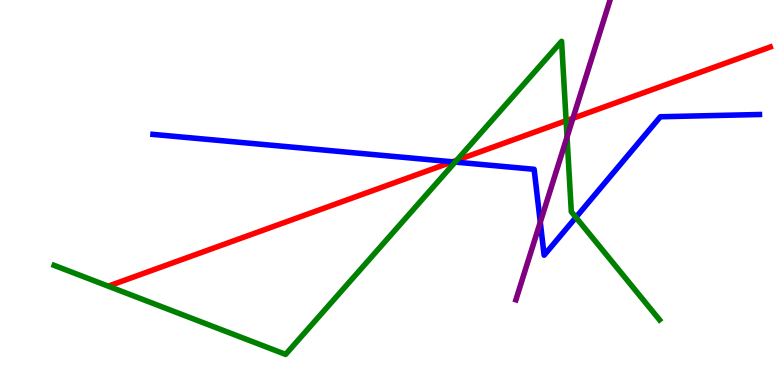[{'lines': ['blue', 'red'], 'intersections': [{'x': 5.84, 'y': 5.8}]}, {'lines': ['green', 'red'], 'intersections': [{'x': 5.89, 'y': 5.84}, {'x': 7.3, 'y': 6.86}]}, {'lines': ['purple', 'red'], 'intersections': [{'x': 7.39, 'y': 6.93}]}, {'lines': ['blue', 'green'], 'intersections': [{'x': 5.87, 'y': 5.79}, {'x': 7.43, 'y': 4.35}]}, {'lines': ['blue', 'purple'], 'intersections': [{'x': 6.97, 'y': 4.23}]}, {'lines': ['green', 'purple'], 'intersections': [{'x': 7.32, 'y': 6.44}]}]